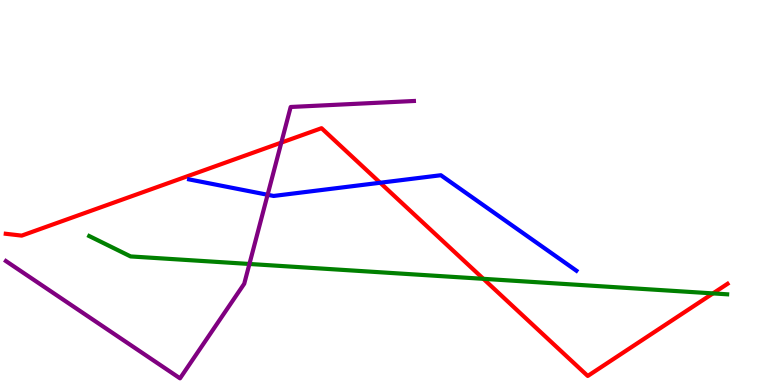[{'lines': ['blue', 'red'], 'intersections': [{'x': 4.91, 'y': 5.25}]}, {'lines': ['green', 'red'], 'intersections': [{'x': 6.24, 'y': 2.76}, {'x': 9.2, 'y': 2.38}]}, {'lines': ['purple', 'red'], 'intersections': [{'x': 3.63, 'y': 6.3}]}, {'lines': ['blue', 'green'], 'intersections': []}, {'lines': ['blue', 'purple'], 'intersections': [{'x': 3.45, 'y': 4.94}]}, {'lines': ['green', 'purple'], 'intersections': [{'x': 3.22, 'y': 3.14}]}]